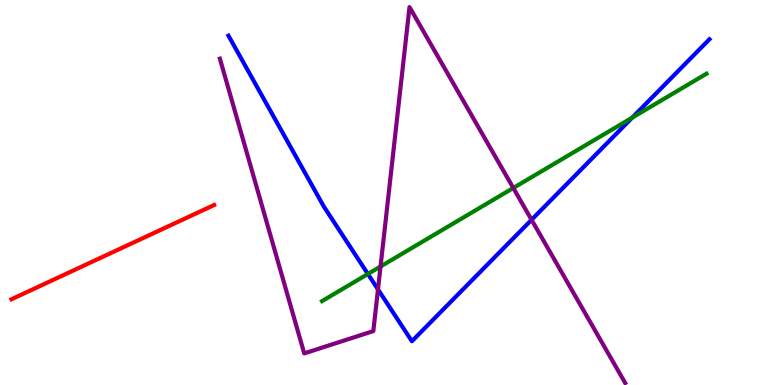[{'lines': ['blue', 'red'], 'intersections': []}, {'lines': ['green', 'red'], 'intersections': []}, {'lines': ['purple', 'red'], 'intersections': []}, {'lines': ['blue', 'green'], 'intersections': [{'x': 4.75, 'y': 2.88}, {'x': 8.16, 'y': 6.94}]}, {'lines': ['blue', 'purple'], 'intersections': [{'x': 4.88, 'y': 2.48}, {'x': 6.86, 'y': 4.29}]}, {'lines': ['green', 'purple'], 'intersections': [{'x': 4.91, 'y': 3.08}, {'x': 6.62, 'y': 5.12}]}]